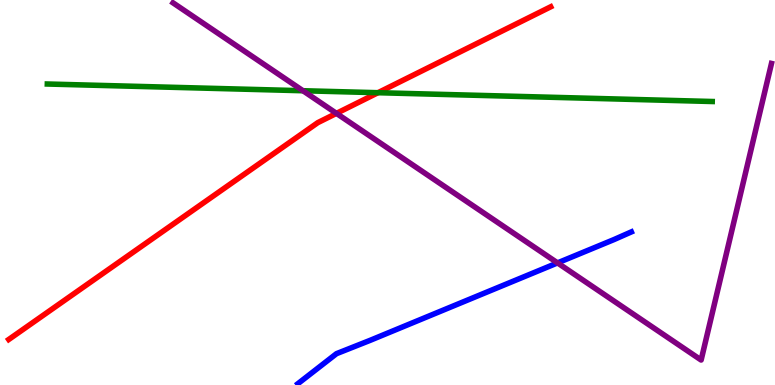[{'lines': ['blue', 'red'], 'intersections': []}, {'lines': ['green', 'red'], 'intersections': [{'x': 4.88, 'y': 7.59}]}, {'lines': ['purple', 'red'], 'intersections': [{'x': 4.34, 'y': 7.06}]}, {'lines': ['blue', 'green'], 'intersections': []}, {'lines': ['blue', 'purple'], 'intersections': [{'x': 7.19, 'y': 3.17}]}, {'lines': ['green', 'purple'], 'intersections': [{'x': 3.91, 'y': 7.64}]}]